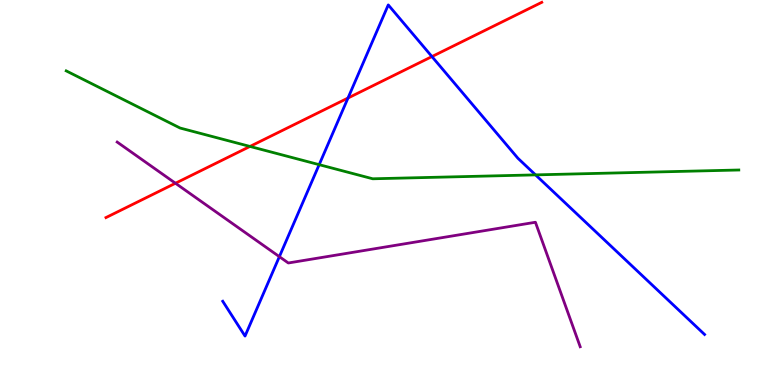[{'lines': ['blue', 'red'], 'intersections': [{'x': 4.49, 'y': 7.45}, {'x': 5.57, 'y': 8.53}]}, {'lines': ['green', 'red'], 'intersections': [{'x': 3.23, 'y': 6.2}]}, {'lines': ['purple', 'red'], 'intersections': [{'x': 2.26, 'y': 5.24}]}, {'lines': ['blue', 'green'], 'intersections': [{'x': 4.12, 'y': 5.72}, {'x': 6.91, 'y': 5.46}]}, {'lines': ['blue', 'purple'], 'intersections': [{'x': 3.6, 'y': 3.33}]}, {'lines': ['green', 'purple'], 'intersections': []}]